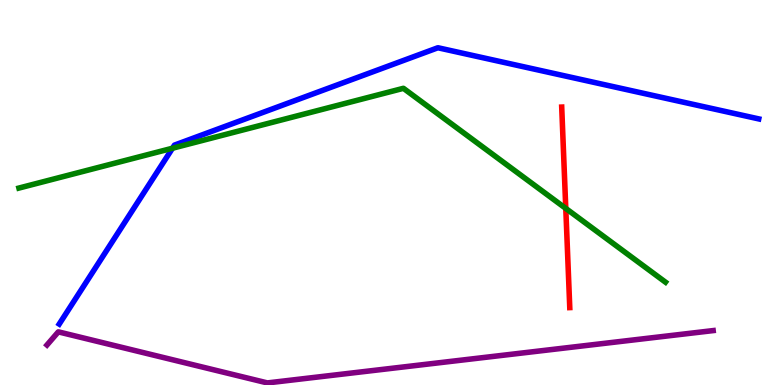[{'lines': ['blue', 'red'], 'intersections': []}, {'lines': ['green', 'red'], 'intersections': [{'x': 7.3, 'y': 4.59}]}, {'lines': ['purple', 'red'], 'intersections': []}, {'lines': ['blue', 'green'], 'intersections': [{'x': 2.23, 'y': 6.15}]}, {'lines': ['blue', 'purple'], 'intersections': []}, {'lines': ['green', 'purple'], 'intersections': []}]